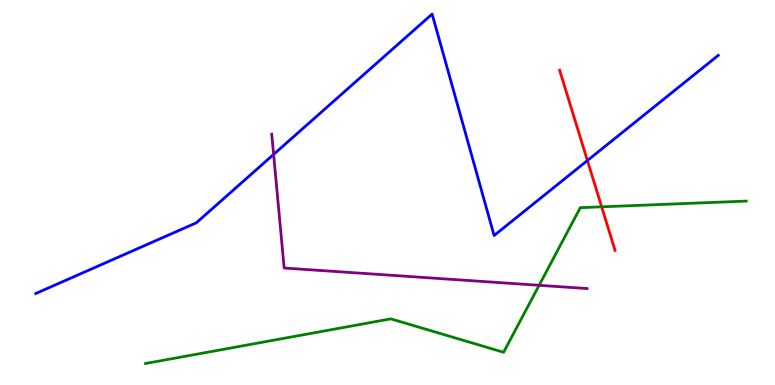[{'lines': ['blue', 'red'], 'intersections': [{'x': 7.58, 'y': 5.83}]}, {'lines': ['green', 'red'], 'intersections': [{'x': 7.76, 'y': 4.63}]}, {'lines': ['purple', 'red'], 'intersections': []}, {'lines': ['blue', 'green'], 'intersections': []}, {'lines': ['blue', 'purple'], 'intersections': [{'x': 3.53, 'y': 5.99}]}, {'lines': ['green', 'purple'], 'intersections': [{'x': 6.96, 'y': 2.59}]}]